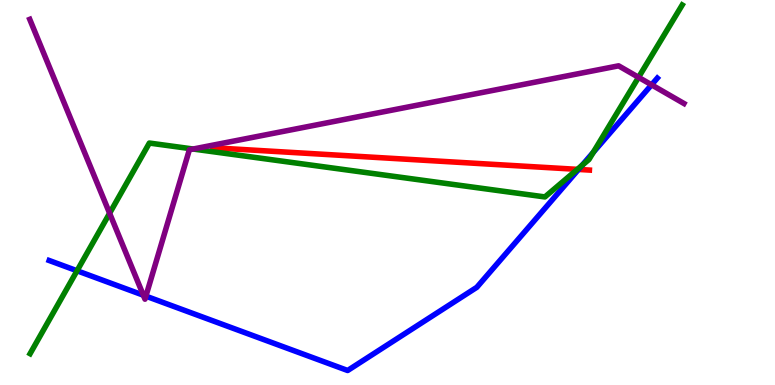[{'lines': ['blue', 'red'], 'intersections': [{'x': 7.46, 'y': 5.6}]}, {'lines': ['green', 'red'], 'intersections': [{'x': 7.45, 'y': 5.6}]}, {'lines': ['purple', 'red'], 'intersections': []}, {'lines': ['blue', 'green'], 'intersections': [{'x': 0.994, 'y': 2.97}, {'x': 7.51, 'y': 5.7}, {'x': 7.66, 'y': 6.04}]}, {'lines': ['blue', 'purple'], 'intersections': [{'x': 1.85, 'y': 2.33}, {'x': 1.88, 'y': 2.31}, {'x': 8.41, 'y': 7.8}]}, {'lines': ['green', 'purple'], 'intersections': [{'x': 1.41, 'y': 4.46}, {'x': 2.49, 'y': 6.13}, {'x': 8.24, 'y': 7.99}]}]